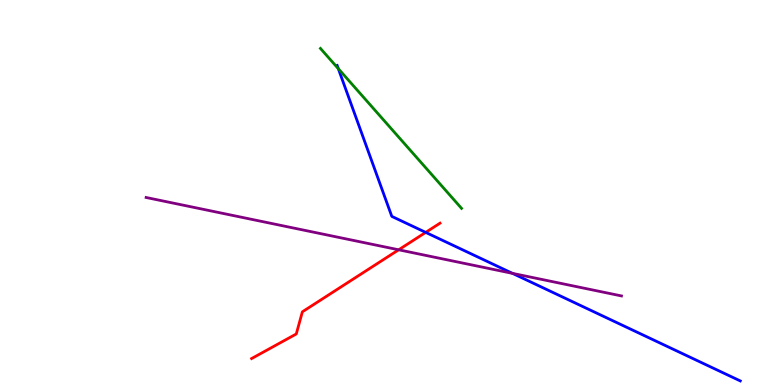[{'lines': ['blue', 'red'], 'intersections': [{'x': 5.49, 'y': 3.96}]}, {'lines': ['green', 'red'], 'intersections': []}, {'lines': ['purple', 'red'], 'intersections': [{'x': 5.14, 'y': 3.51}]}, {'lines': ['blue', 'green'], 'intersections': [{'x': 4.37, 'y': 8.22}]}, {'lines': ['blue', 'purple'], 'intersections': [{'x': 6.61, 'y': 2.9}]}, {'lines': ['green', 'purple'], 'intersections': []}]